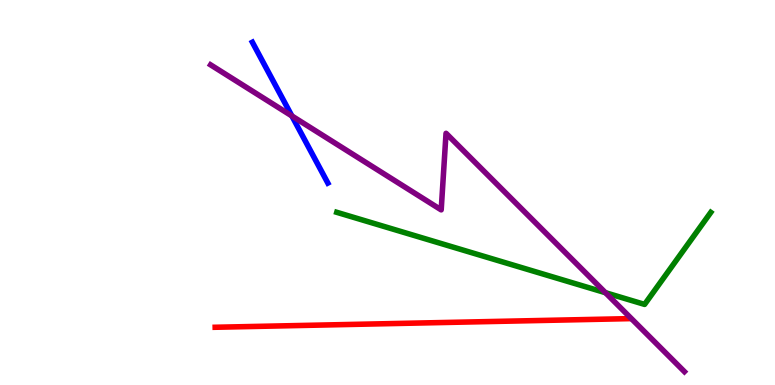[{'lines': ['blue', 'red'], 'intersections': []}, {'lines': ['green', 'red'], 'intersections': []}, {'lines': ['purple', 'red'], 'intersections': []}, {'lines': ['blue', 'green'], 'intersections': []}, {'lines': ['blue', 'purple'], 'intersections': [{'x': 3.77, 'y': 6.99}]}, {'lines': ['green', 'purple'], 'intersections': [{'x': 7.81, 'y': 2.4}]}]